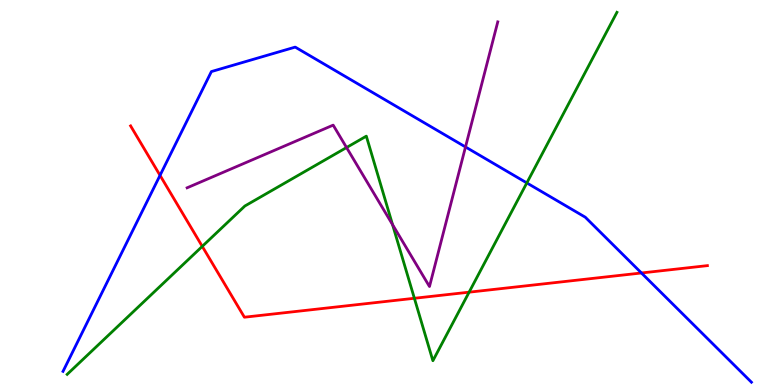[{'lines': ['blue', 'red'], 'intersections': [{'x': 2.06, 'y': 5.45}, {'x': 8.28, 'y': 2.91}]}, {'lines': ['green', 'red'], 'intersections': [{'x': 2.61, 'y': 3.6}, {'x': 5.35, 'y': 2.25}, {'x': 6.05, 'y': 2.41}]}, {'lines': ['purple', 'red'], 'intersections': []}, {'lines': ['blue', 'green'], 'intersections': [{'x': 6.8, 'y': 5.25}]}, {'lines': ['blue', 'purple'], 'intersections': [{'x': 6.01, 'y': 6.18}]}, {'lines': ['green', 'purple'], 'intersections': [{'x': 4.47, 'y': 6.17}, {'x': 5.07, 'y': 4.17}]}]